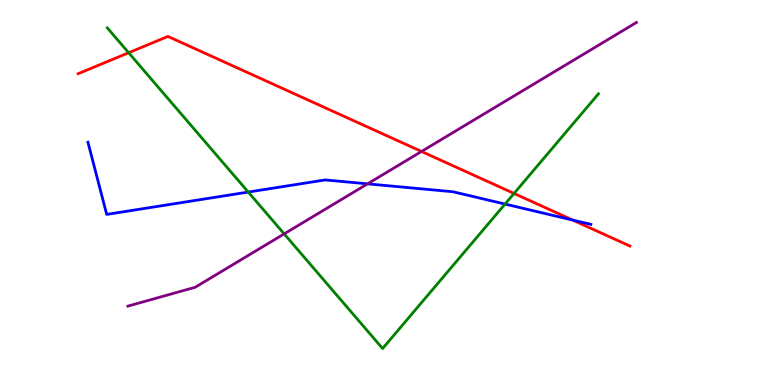[{'lines': ['blue', 'red'], 'intersections': [{'x': 7.39, 'y': 4.28}]}, {'lines': ['green', 'red'], 'intersections': [{'x': 1.66, 'y': 8.63}, {'x': 6.63, 'y': 4.98}]}, {'lines': ['purple', 'red'], 'intersections': [{'x': 5.44, 'y': 6.07}]}, {'lines': ['blue', 'green'], 'intersections': [{'x': 3.2, 'y': 5.01}, {'x': 6.52, 'y': 4.7}]}, {'lines': ['blue', 'purple'], 'intersections': [{'x': 4.74, 'y': 5.22}]}, {'lines': ['green', 'purple'], 'intersections': [{'x': 3.67, 'y': 3.93}]}]